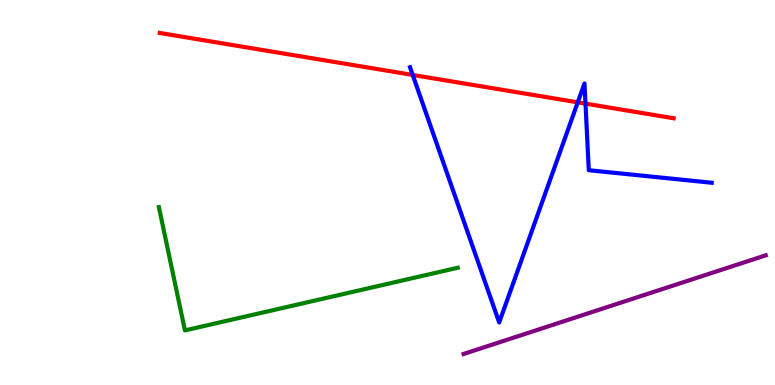[{'lines': ['blue', 'red'], 'intersections': [{'x': 5.33, 'y': 8.05}, {'x': 7.45, 'y': 7.34}, {'x': 7.55, 'y': 7.31}]}, {'lines': ['green', 'red'], 'intersections': []}, {'lines': ['purple', 'red'], 'intersections': []}, {'lines': ['blue', 'green'], 'intersections': []}, {'lines': ['blue', 'purple'], 'intersections': []}, {'lines': ['green', 'purple'], 'intersections': []}]